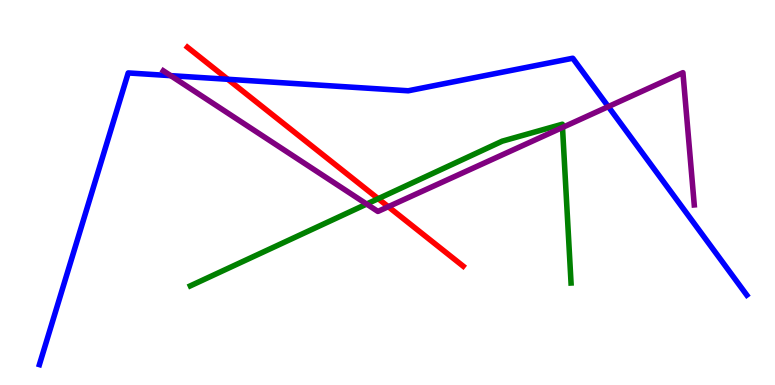[{'lines': ['blue', 'red'], 'intersections': [{'x': 2.94, 'y': 7.94}]}, {'lines': ['green', 'red'], 'intersections': [{'x': 4.88, 'y': 4.84}]}, {'lines': ['purple', 'red'], 'intersections': [{'x': 5.01, 'y': 4.63}]}, {'lines': ['blue', 'green'], 'intersections': []}, {'lines': ['blue', 'purple'], 'intersections': [{'x': 2.2, 'y': 8.04}, {'x': 7.85, 'y': 7.23}]}, {'lines': ['green', 'purple'], 'intersections': [{'x': 4.73, 'y': 4.7}, {'x': 7.26, 'y': 6.69}]}]